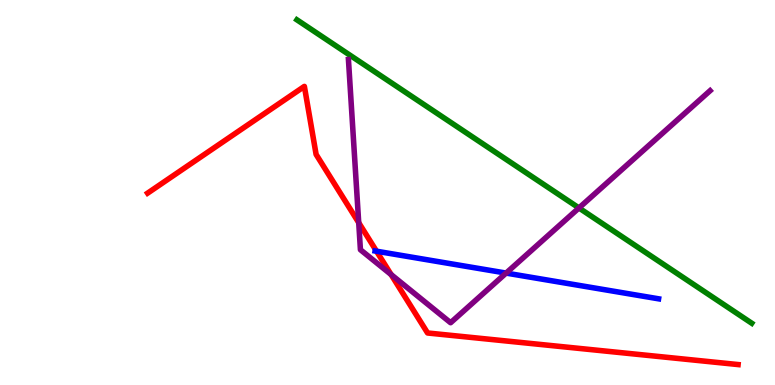[{'lines': ['blue', 'red'], 'intersections': [{'x': 4.86, 'y': 3.47}]}, {'lines': ['green', 'red'], 'intersections': []}, {'lines': ['purple', 'red'], 'intersections': [{'x': 4.63, 'y': 4.22}, {'x': 5.05, 'y': 2.87}]}, {'lines': ['blue', 'green'], 'intersections': []}, {'lines': ['blue', 'purple'], 'intersections': [{'x': 6.53, 'y': 2.91}]}, {'lines': ['green', 'purple'], 'intersections': [{'x': 7.47, 'y': 4.6}]}]